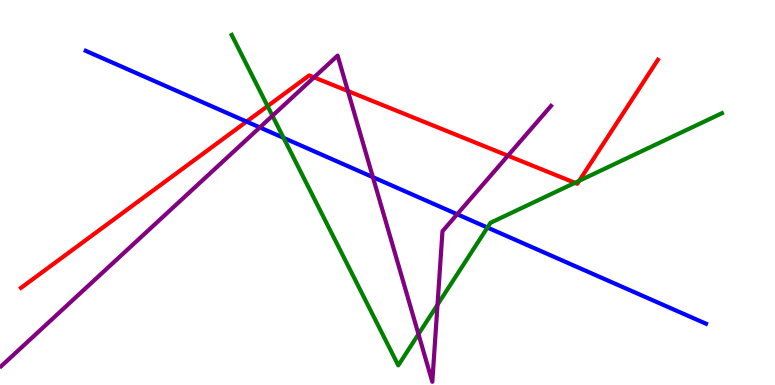[{'lines': ['blue', 'red'], 'intersections': [{'x': 3.18, 'y': 6.84}]}, {'lines': ['green', 'red'], 'intersections': [{'x': 3.45, 'y': 7.24}, {'x': 7.42, 'y': 5.25}, {'x': 7.47, 'y': 5.3}]}, {'lines': ['purple', 'red'], 'intersections': [{'x': 4.05, 'y': 7.99}, {'x': 4.49, 'y': 7.64}, {'x': 6.55, 'y': 5.96}]}, {'lines': ['blue', 'green'], 'intersections': [{'x': 3.66, 'y': 6.42}, {'x': 6.29, 'y': 4.09}]}, {'lines': ['blue', 'purple'], 'intersections': [{'x': 3.35, 'y': 6.69}, {'x': 4.81, 'y': 5.4}, {'x': 5.9, 'y': 4.44}]}, {'lines': ['green', 'purple'], 'intersections': [{'x': 3.52, 'y': 6.99}, {'x': 5.4, 'y': 1.32}, {'x': 5.65, 'y': 2.09}]}]